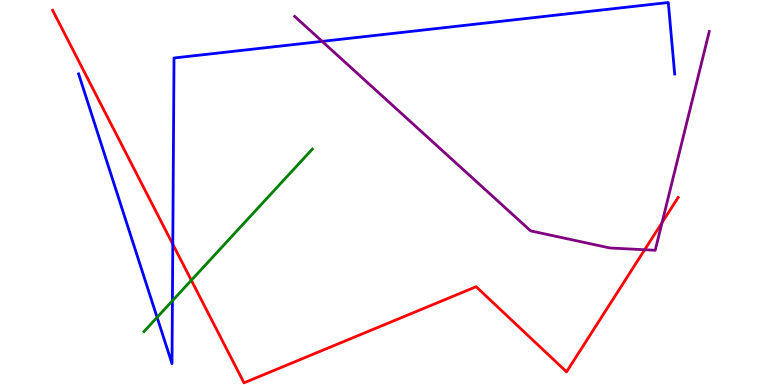[{'lines': ['blue', 'red'], 'intersections': [{'x': 2.23, 'y': 3.66}]}, {'lines': ['green', 'red'], 'intersections': [{'x': 2.47, 'y': 2.72}]}, {'lines': ['purple', 'red'], 'intersections': [{'x': 8.32, 'y': 3.51}, {'x': 8.54, 'y': 4.22}]}, {'lines': ['blue', 'green'], 'intersections': [{'x': 2.03, 'y': 1.76}, {'x': 2.22, 'y': 2.19}]}, {'lines': ['blue', 'purple'], 'intersections': [{'x': 4.16, 'y': 8.93}]}, {'lines': ['green', 'purple'], 'intersections': []}]